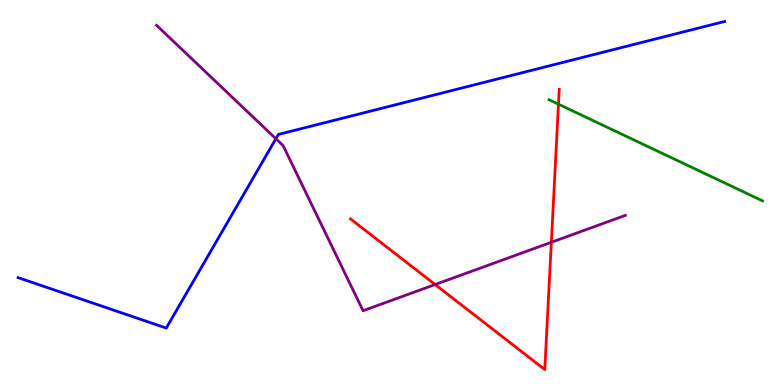[{'lines': ['blue', 'red'], 'intersections': []}, {'lines': ['green', 'red'], 'intersections': [{'x': 7.21, 'y': 7.29}]}, {'lines': ['purple', 'red'], 'intersections': [{'x': 5.61, 'y': 2.61}, {'x': 7.11, 'y': 3.71}]}, {'lines': ['blue', 'green'], 'intersections': []}, {'lines': ['blue', 'purple'], 'intersections': [{'x': 3.56, 'y': 6.4}]}, {'lines': ['green', 'purple'], 'intersections': []}]